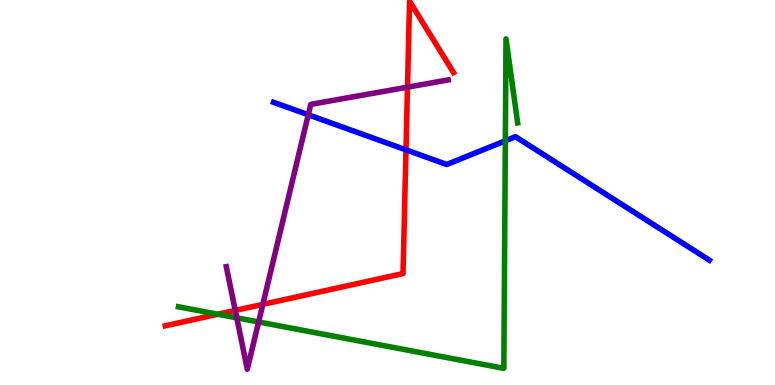[{'lines': ['blue', 'red'], 'intersections': [{'x': 5.24, 'y': 6.11}]}, {'lines': ['green', 'red'], 'intersections': [{'x': 2.81, 'y': 1.84}]}, {'lines': ['purple', 'red'], 'intersections': [{'x': 3.04, 'y': 1.94}, {'x': 3.39, 'y': 2.09}, {'x': 5.26, 'y': 7.74}]}, {'lines': ['blue', 'green'], 'intersections': [{'x': 6.52, 'y': 6.34}]}, {'lines': ['blue', 'purple'], 'intersections': [{'x': 3.98, 'y': 7.02}]}, {'lines': ['green', 'purple'], 'intersections': [{'x': 3.06, 'y': 1.74}, {'x': 3.34, 'y': 1.64}]}]